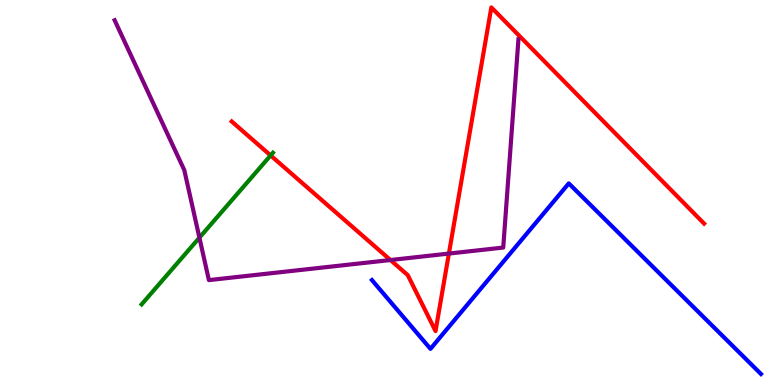[{'lines': ['blue', 'red'], 'intersections': []}, {'lines': ['green', 'red'], 'intersections': [{'x': 3.49, 'y': 5.96}]}, {'lines': ['purple', 'red'], 'intersections': [{'x': 5.04, 'y': 3.25}, {'x': 5.79, 'y': 3.41}]}, {'lines': ['blue', 'green'], 'intersections': []}, {'lines': ['blue', 'purple'], 'intersections': []}, {'lines': ['green', 'purple'], 'intersections': [{'x': 2.57, 'y': 3.83}]}]